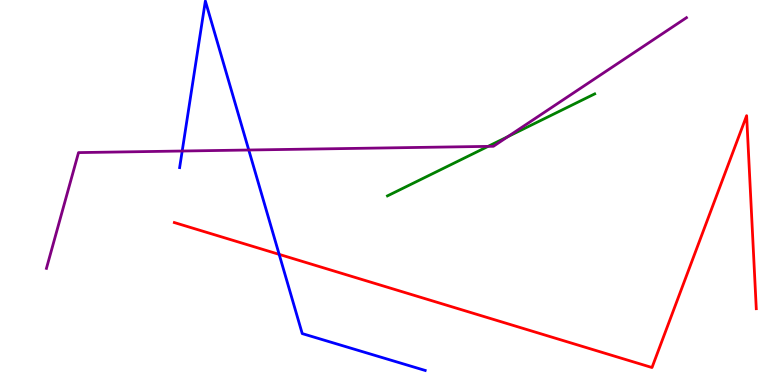[{'lines': ['blue', 'red'], 'intersections': [{'x': 3.6, 'y': 3.39}]}, {'lines': ['green', 'red'], 'intersections': []}, {'lines': ['purple', 'red'], 'intersections': []}, {'lines': ['blue', 'green'], 'intersections': []}, {'lines': ['blue', 'purple'], 'intersections': [{'x': 2.35, 'y': 6.08}, {'x': 3.21, 'y': 6.1}]}, {'lines': ['green', 'purple'], 'intersections': [{'x': 6.3, 'y': 6.2}, {'x': 6.55, 'y': 6.45}]}]